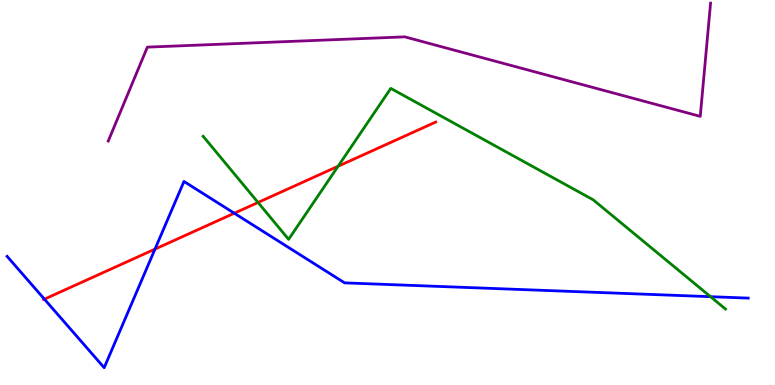[{'lines': ['blue', 'red'], 'intersections': [{'x': 0.573, 'y': 2.23}, {'x': 2.0, 'y': 3.53}, {'x': 3.02, 'y': 4.46}]}, {'lines': ['green', 'red'], 'intersections': [{'x': 3.33, 'y': 4.74}, {'x': 4.36, 'y': 5.68}]}, {'lines': ['purple', 'red'], 'intersections': []}, {'lines': ['blue', 'green'], 'intersections': [{'x': 9.17, 'y': 2.29}]}, {'lines': ['blue', 'purple'], 'intersections': []}, {'lines': ['green', 'purple'], 'intersections': []}]